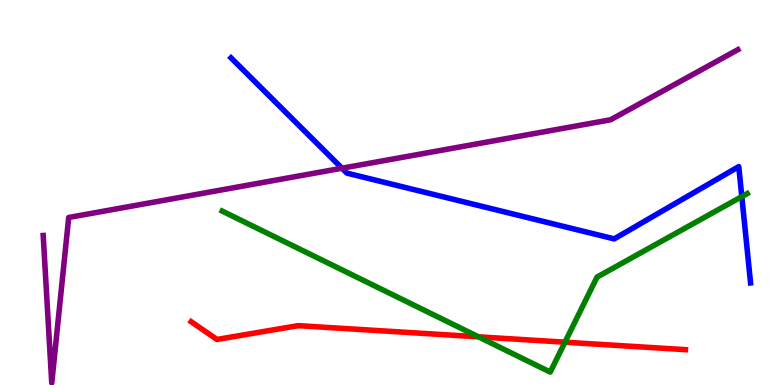[{'lines': ['blue', 'red'], 'intersections': []}, {'lines': ['green', 'red'], 'intersections': [{'x': 6.17, 'y': 1.25}, {'x': 7.29, 'y': 1.11}]}, {'lines': ['purple', 'red'], 'intersections': []}, {'lines': ['blue', 'green'], 'intersections': [{'x': 9.57, 'y': 4.89}]}, {'lines': ['blue', 'purple'], 'intersections': [{'x': 4.41, 'y': 5.63}]}, {'lines': ['green', 'purple'], 'intersections': []}]